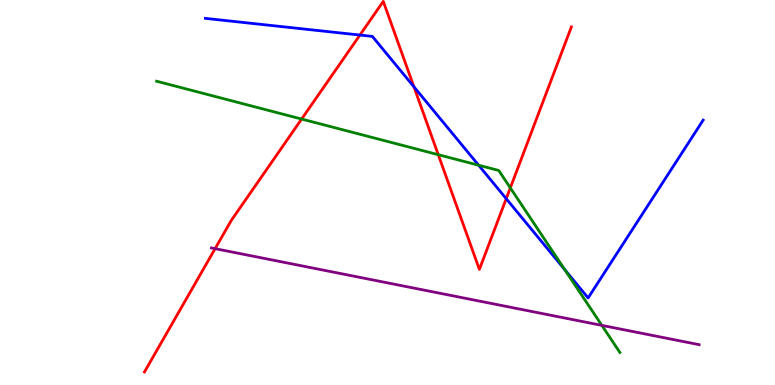[{'lines': ['blue', 'red'], 'intersections': [{'x': 4.64, 'y': 9.09}, {'x': 5.34, 'y': 7.75}, {'x': 6.53, 'y': 4.84}]}, {'lines': ['green', 'red'], 'intersections': [{'x': 3.89, 'y': 6.91}, {'x': 5.65, 'y': 5.98}, {'x': 6.58, 'y': 5.12}]}, {'lines': ['purple', 'red'], 'intersections': [{'x': 2.78, 'y': 3.54}]}, {'lines': ['blue', 'green'], 'intersections': [{'x': 6.18, 'y': 5.71}, {'x': 7.29, 'y': 3.0}]}, {'lines': ['blue', 'purple'], 'intersections': []}, {'lines': ['green', 'purple'], 'intersections': [{'x': 7.77, 'y': 1.55}]}]